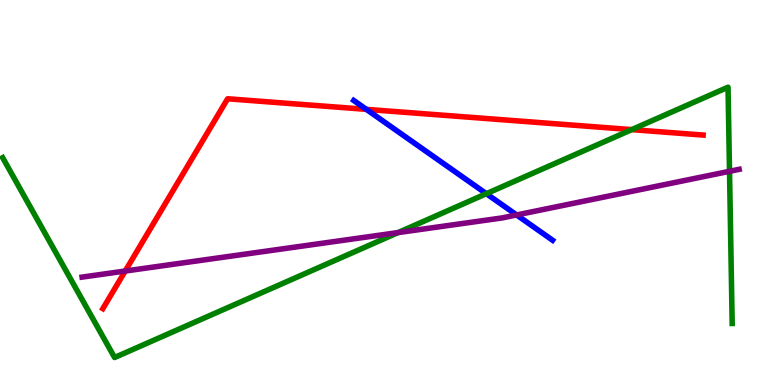[{'lines': ['blue', 'red'], 'intersections': [{'x': 4.73, 'y': 7.16}]}, {'lines': ['green', 'red'], 'intersections': [{'x': 8.15, 'y': 6.63}]}, {'lines': ['purple', 'red'], 'intersections': [{'x': 1.62, 'y': 2.96}]}, {'lines': ['blue', 'green'], 'intersections': [{'x': 6.28, 'y': 4.97}]}, {'lines': ['blue', 'purple'], 'intersections': [{'x': 6.67, 'y': 4.42}]}, {'lines': ['green', 'purple'], 'intersections': [{'x': 5.14, 'y': 3.96}, {'x': 9.41, 'y': 5.55}]}]